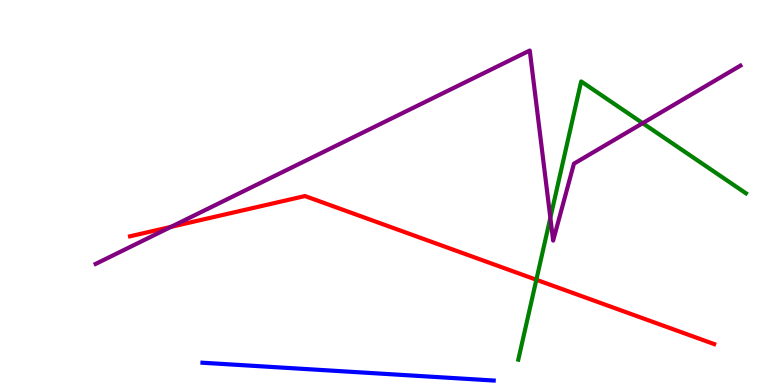[{'lines': ['blue', 'red'], 'intersections': []}, {'lines': ['green', 'red'], 'intersections': [{'x': 6.92, 'y': 2.73}]}, {'lines': ['purple', 'red'], 'intersections': [{'x': 2.21, 'y': 4.11}]}, {'lines': ['blue', 'green'], 'intersections': []}, {'lines': ['blue', 'purple'], 'intersections': []}, {'lines': ['green', 'purple'], 'intersections': [{'x': 7.1, 'y': 4.34}, {'x': 8.29, 'y': 6.8}]}]